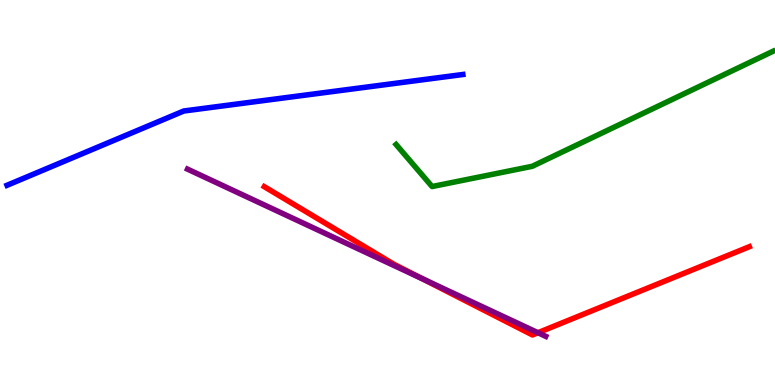[{'lines': ['blue', 'red'], 'intersections': []}, {'lines': ['green', 'red'], 'intersections': []}, {'lines': ['purple', 'red'], 'intersections': [{'x': 5.45, 'y': 2.76}, {'x': 6.94, 'y': 1.36}]}, {'lines': ['blue', 'green'], 'intersections': []}, {'lines': ['blue', 'purple'], 'intersections': []}, {'lines': ['green', 'purple'], 'intersections': []}]